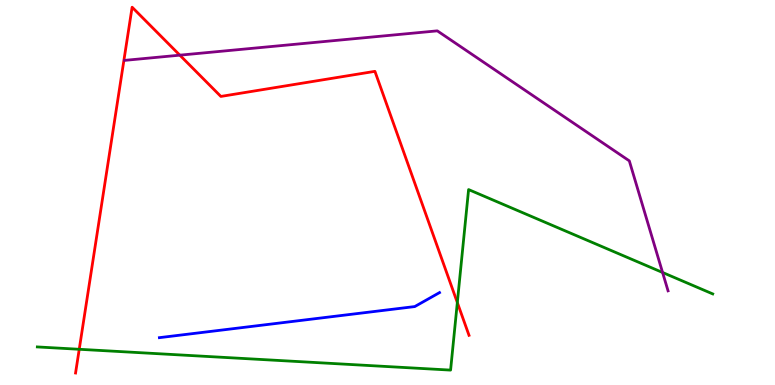[{'lines': ['blue', 'red'], 'intersections': []}, {'lines': ['green', 'red'], 'intersections': [{'x': 1.02, 'y': 0.928}, {'x': 5.9, 'y': 2.14}]}, {'lines': ['purple', 'red'], 'intersections': [{'x': 2.32, 'y': 8.57}]}, {'lines': ['blue', 'green'], 'intersections': []}, {'lines': ['blue', 'purple'], 'intersections': []}, {'lines': ['green', 'purple'], 'intersections': [{'x': 8.55, 'y': 2.92}]}]